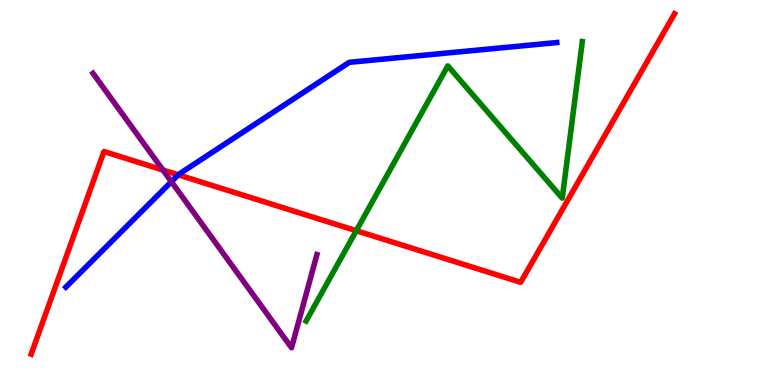[{'lines': ['blue', 'red'], 'intersections': [{'x': 2.3, 'y': 5.46}]}, {'lines': ['green', 'red'], 'intersections': [{'x': 4.6, 'y': 4.01}]}, {'lines': ['purple', 'red'], 'intersections': [{'x': 2.1, 'y': 5.58}]}, {'lines': ['blue', 'green'], 'intersections': []}, {'lines': ['blue', 'purple'], 'intersections': [{'x': 2.21, 'y': 5.28}]}, {'lines': ['green', 'purple'], 'intersections': []}]